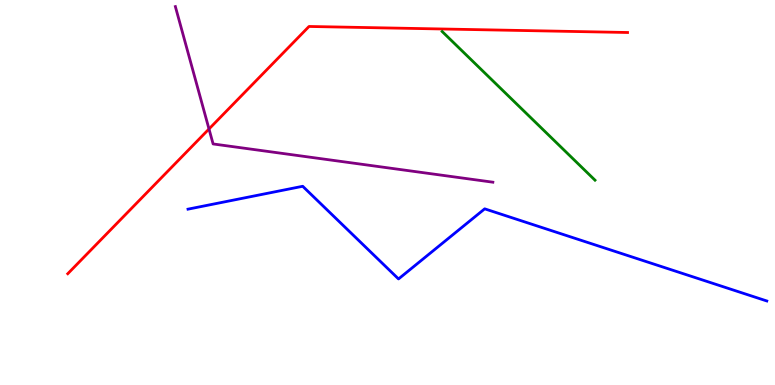[{'lines': ['blue', 'red'], 'intersections': []}, {'lines': ['green', 'red'], 'intersections': []}, {'lines': ['purple', 'red'], 'intersections': [{'x': 2.7, 'y': 6.65}]}, {'lines': ['blue', 'green'], 'intersections': []}, {'lines': ['blue', 'purple'], 'intersections': []}, {'lines': ['green', 'purple'], 'intersections': []}]